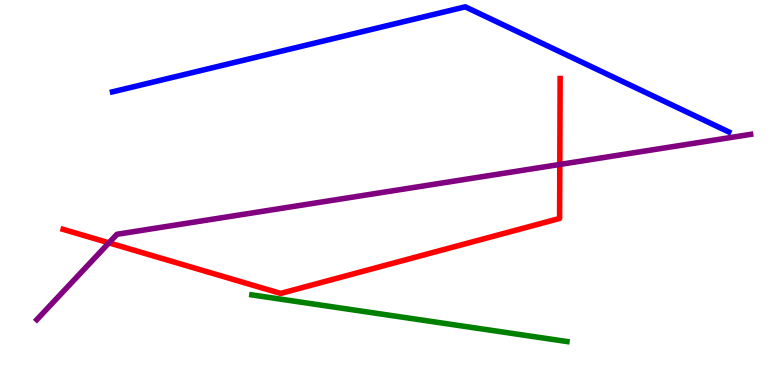[{'lines': ['blue', 'red'], 'intersections': []}, {'lines': ['green', 'red'], 'intersections': []}, {'lines': ['purple', 'red'], 'intersections': [{'x': 1.41, 'y': 3.69}, {'x': 7.22, 'y': 5.73}]}, {'lines': ['blue', 'green'], 'intersections': []}, {'lines': ['blue', 'purple'], 'intersections': []}, {'lines': ['green', 'purple'], 'intersections': []}]